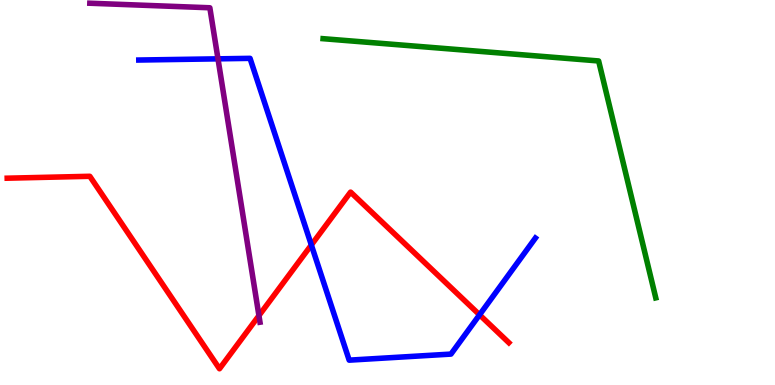[{'lines': ['blue', 'red'], 'intersections': [{'x': 4.02, 'y': 3.64}, {'x': 6.19, 'y': 1.82}]}, {'lines': ['green', 'red'], 'intersections': []}, {'lines': ['purple', 'red'], 'intersections': [{'x': 3.34, 'y': 1.8}]}, {'lines': ['blue', 'green'], 'intersections': []}, {'lines': ['blue', 'purple'], 'intersections': [{'x': 2.81, 'y': 8.47}]}, {'lines': ['green', 'purple'], 'intersections': []}]